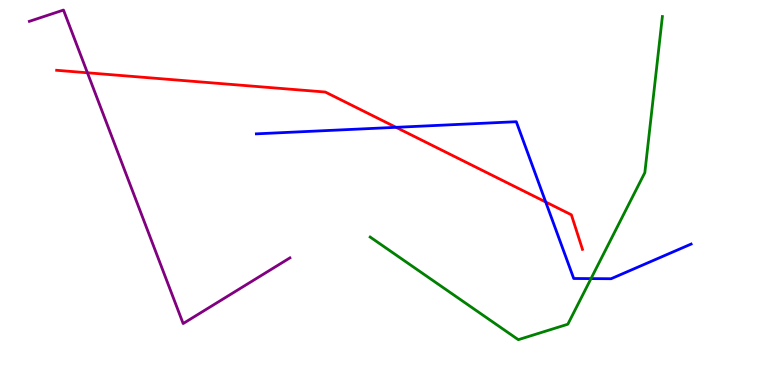[{'lines': ['blue', 'red'], 'intersections': [{'x': 5.11, 'y': 6.69}, {'x': 7.04, 'y': 4.75}]}, {'lines': ['green', 'red'], 'intersections': []}, {'lines': ['purple', 'red'], 'intersections': [{'x': 1.13, 'y': 8.11}]}, {'lines': ['blue', 'green'], 'intersections': [{'x': 7.63, 'y': 2.76}]}, {'lines': ['blue', 'purple'], 'intersections': []}, {'lines': ['green', 'purple'], 'intersections': []}]